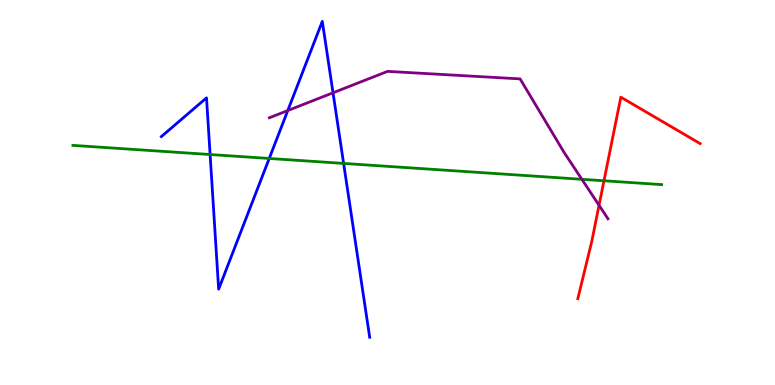[{'lines': ['blue', 'red'], 'intersections': []}, {'lines': ['green', 'red'], 'intersections': [{'x': 7.79, 'y': 5.3}]}, {'lines': ['purple', 'red'], 'intersections': [{'x': 7.73, 'y': 4.67}]}, {'lines': ['blue', 'green'], 'intersections': [{'x': 2.71, 'y': 5.99}, {'x': 3.47, 'y': 5.88}, {'x': 4.43, 'y': 5.76}]}, {'lines': ['blue', 'purple'], 'intersections': [{'x': 3.71, 'y': 7.13}, {'x': 4.3, 'y': 7.59}]}, {'lines': ['green', 'purple'], 'intersections': [{'x': 7.51, 'y': 5.34}]}]